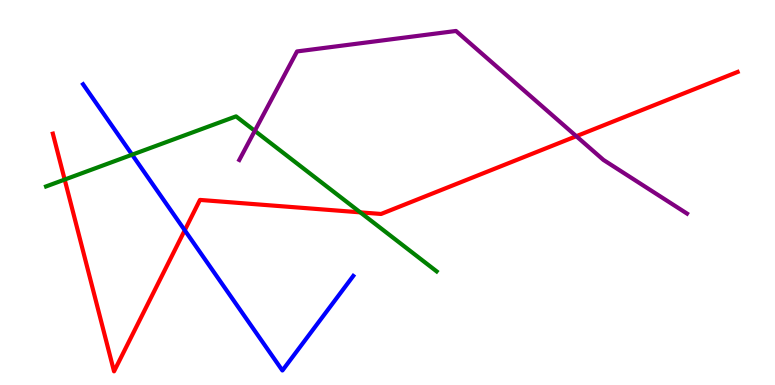[{'lines': ['blue', 'red'], 'intersections': [{'x': 2.38, 'y': 4.02}]}, {'lines': ['green', 'red'], 'intersections': [{'x': 0.834, 'y': 5.34}, {'x': 4.65, 'y': 4.48}]}, {'lines': ['purple', 'red'], 'intersections': [{'x': 7.44, 'y': 6.46}]}, {'lines': ['blue', 'green'], 'intersections': [{'x': 1.7, 'y': 5.98}]}, {'lines': ['blue', 'purple'], 'intersections': []}, {'lines': ['green', 'purple'], 'intersections': [{'x': 3.29, 'y': 6.6}]}]